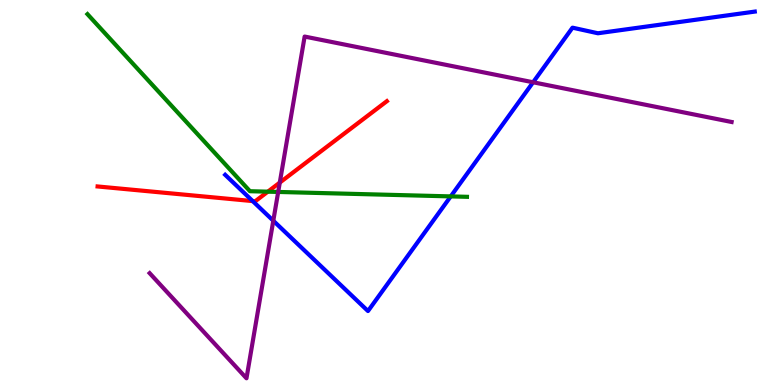[{'lines': ['blue', 'red'], 'intersections': [{'x': 3.26, 'y': 4.78}]}, {'lines': ['green', 'red'], 'intersections': [{'x': 3.46, 'y': 5.02}]}, {'lines': ['purple', 'red'], 'intersections': [{'x': 3.61, 'y': 5.26}]}, {'lines': ['blue', 'green'], 'intersections': [{'x': 5.82, 'y': 4.9}]}, {'lines': ['blue', 'purple'], 'intersections': [{'x': 3.53, 'y': 4.27}, {'x': 6.88, 'y': 7.86}]}, {'lines': ['green', 'purple'], 'intersections': [{'x': 3.59, 'y': 5.01}]}]